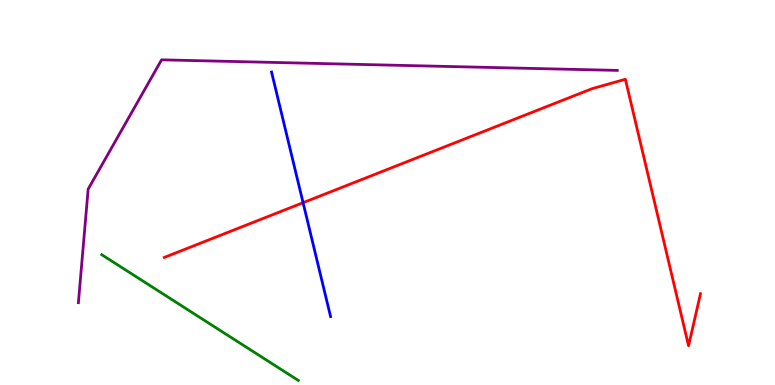[{'lines': ['blue', 'red'], 'intersections': [{'x': 3.91, 'y': 4.74}]}, {'lines': ['green', 'red'], 'intersections': []}, {'lines': ['purple', 'red'], 'intersections': []}, {'lines': ['blue', 'green'], 'intersections': []}, {'lines': ['blue', 'purple'], 'intersections': []}, {'lines': ['green', 'purple'], 'intersections': []}]